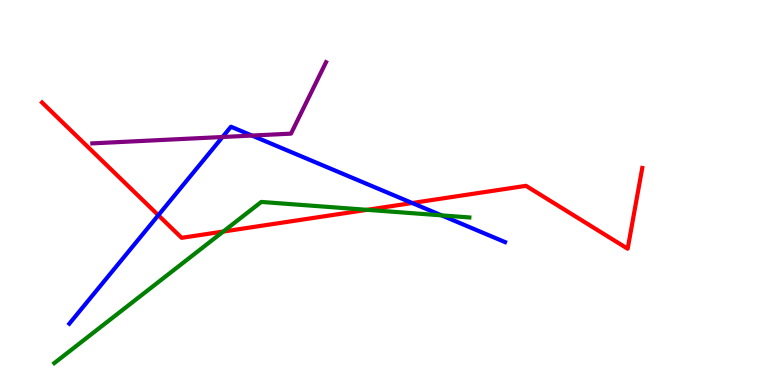[{'lines': ['blue', 'red'], 'intersections': [{'x': 2.04, 'y': 4.41}, {'x': 5.32, 'y': 4.73}]}, {'lines': ['green', 'red'], 'intersections': [{'x': 2.88, 'y': 3.99}, {'x': 4.74, 'y': 4.55}]}, {'lines': ['purple', 'red'], 'intersections': []}, {'lines': ['blue', 'green'], 'intersections': [{'x': 5.7, 'y': 4.41}]}, {'lines': ['blue', 'purple'], 'intersections': [{'x': 2.87, 'y': 6.44}, {'x': 3.25, 'y': 6.48}]}, {'lines': ['green', 'purple'], 'intersections': []}]